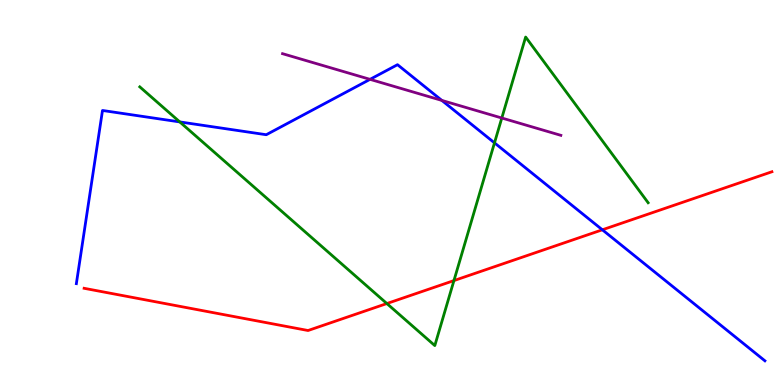[{'lines': ['blue', 'red'], 'intersections': [{'x': 7.77, 'y': 4.03}]}, {'lines': ['green', 'red'], 'intersections': [{'x': 4.99, 'y': 2.12}, {'x': 5.86, 'y': 2.71}]}, {'lines': ['purple', 'red'], 'intersections': []}, {'lines': ['blue', 'green'], 'intersections': [{'x': 2.32, 'y': 6.83}, {'x': 6.38, 'y': 6.29}]}, {'lines': ['blue', 'purple'], 'intersections': [{'x': 4.77, 'y': 7.94}, {'x': 5.7, 'y': 7.39}]}, {'lines': ['green', 'purple'], 'intersections': [{'x': 6.47, 'y': 6.93}]}]